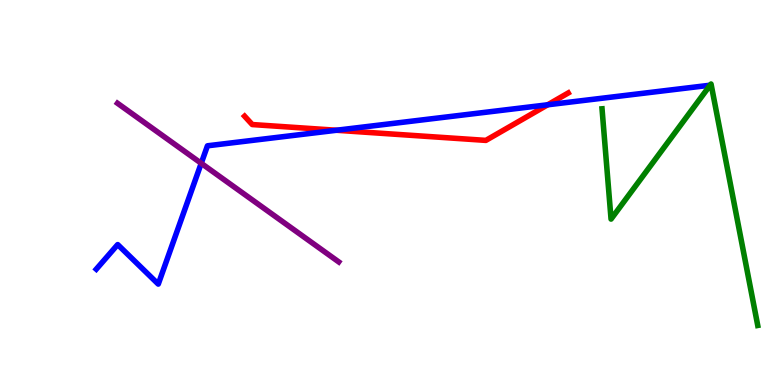[{'lines': ['blue', 'red'], 'intersections': [{'x': 4.34, 'y': 6.62}, {'x': 7.07, 'y': 7.28}]}, {'lines': ['green', 'red'], 'intersections': []}, {'lines': ['purple', 'red'], 'intersections': []}, {'lines': ['blue', 'green'], 'intersections': []}, {'lines': ['blue', 'purple'], 'intersections': [{'x': 2.6, 'y': 5.76}]}, {'lines': ['green', 'purple'], 'intersections': []}]